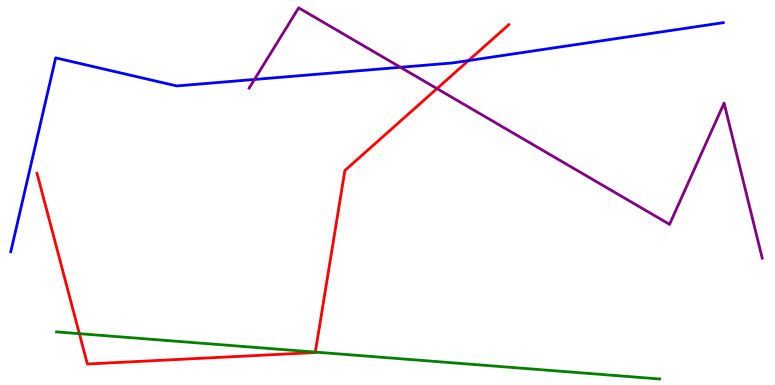[{'lines': ['blue', 'red'], 'intersections': [{'x': 6.05, 'y': 8.43}]}, {'lines': ['green', 'red'], 'intersections': [{'x': 1.02, 'y': 1.33}, {'x': 4.07, 'y': 0.855}]}, {'lines': ['purple', 'red'], 'intersections': [{'x': 5.64, 'y': 7.7}]}, {'lines': ['blue', 'green'], 'intersections': []}, {'lines': ['blue', 'purple'], 'intersections': [{'x': 3.28, 'y': 7.94}, {'x': 5.17, 'y': 8.25}]}, {'lines': ['green', 'purple'], 'intersections': []}]